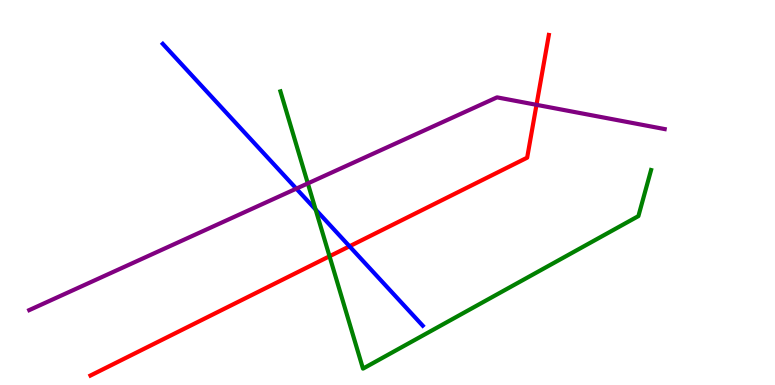[{'lines': ['blue', 'red'], 'intersections': [{'x': 4.51, 'y': 3.6}]}, {'lines': ['green', 'red'], 'intersections': [{'x': 4.25, 'y': 3.34}]}, {'lines': ['purple', 'red'], 'intersections': [{'x': 6.92, 'y': 7.28}]}, {'lines': ['blue', 'green'], 'intersections': [{'x': 4.07, 'y': 4.56}]}, {'lines': ['blue', 'purple'], 'intersections': [{'x': 3.82, 'y': 5.1}]}, {'lines': ['green', 'purple'], 'intersections': [{'x': 3.97, 'y': 5.24}]}]